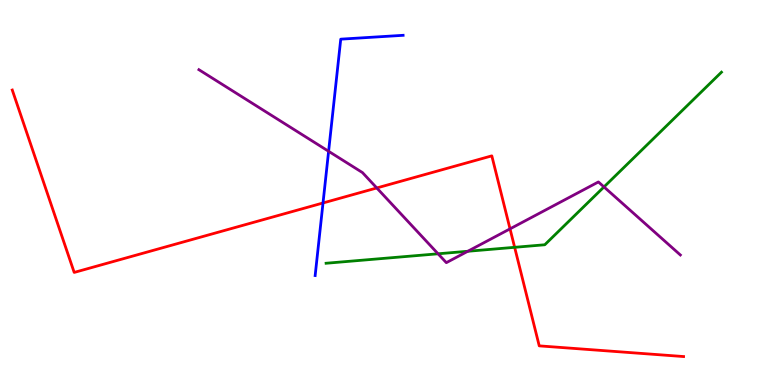[{'lines': ['blue', 'red'], 'intersections': [{'x': 4.17, 'y': 4.73}]}, {'lines': ['green', 'red'], 'intersections': [{'x': 6.64, 'y': 3.58}]}, {'lines': ['purple', 'red'], 'intersections': [{'x': 4.86, 'y': 5.12}, {'x': 6.58, 'y': 4.06}]}, {'lines': ['blue', 'green'], 'intersections': []}, {'lines': ['blue', 'purple'], 'intersections': [{'x': 4.24, 'y': 6.07}]}, {'lines': ['green', 'purple'], 'intersections': [{'x': 5.65, 'y': 3.41}, {'x': 6.04, 'y': 3.47}, {'x': 7.79, 'y': 5.14}]}]